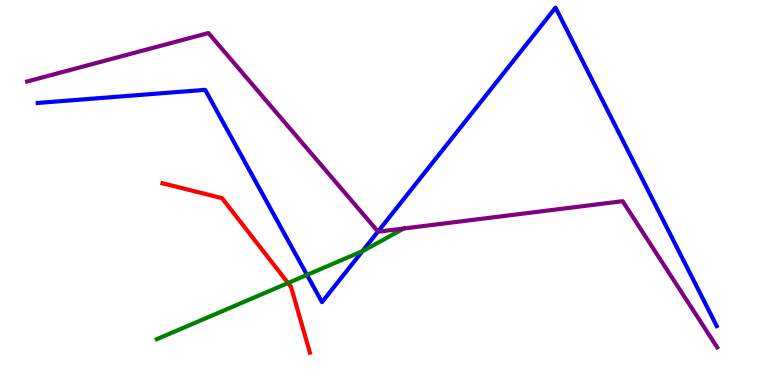[{'lines': ['blue', 'red'], 'intersections': []}, {'lines': ['green', 'red'], 'intersections': [{'x': 3.72, 'y': 2.65}]}, {'lines': ['purple', 'red'], 'intersections': []}, {'lines': ['blue', 'green'], 'intersections': [{'x': 3.96, 'y': 2.86}, {'x': 4.68, 'y': 3.48}]}, {'lines': ['blue', 'purple'], 'intersections': [{'x': 4.88, 'y': 3.99}]}, {'lines': ['green', 'purple'], 'intersections': [{'x': 5.21, 'y': 4.07}]}]